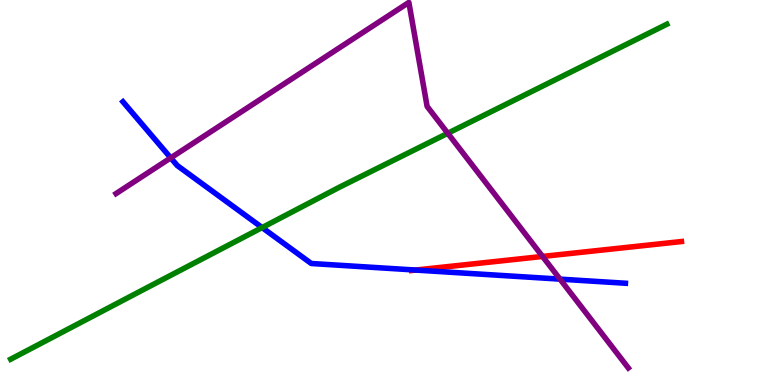[{'lines': ['blue', 'red'], 'intersections': [{'x': 5.36, 'y': 2.99}]}, {'lines': ['green', 'red'], 'intersections': []}, {'lines': ['purple', 'red'], 'intersections': [{'x': 7.0, 'y': 3.34}]}, {'lines': ['blue', 'green'], 'intersections': [{'x': 3.38, 'y': 4.09}]}, {'lines': ['blue', 'purple'], 'intersections': [{'x': 2.2, 'y': 5.9}, {'x': 7.23, 'y': 2.75}]}, {'lines': ['green', 'purple'], 'intersections': [{'x': 5.78, 'y': 6.54}]}]